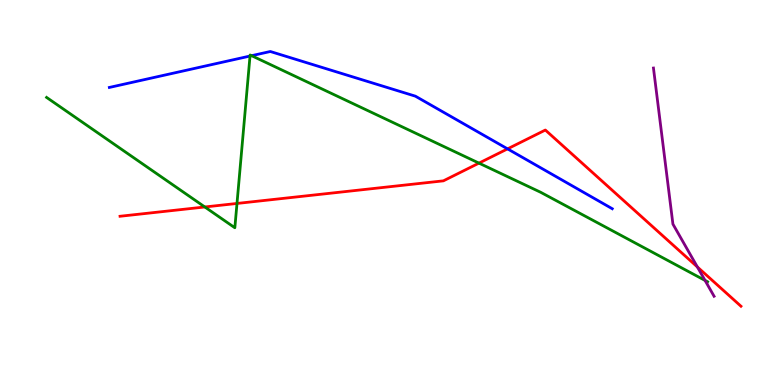[{'lines': ['blue', 'red'], 'intersections': [{'x': 6.55, 'y': 6.13}]}, {'lines': ['green', 'red'], 'intersections': [{'x': 2.64, 'y': 4.62}, {'x': 3.06, 'y': 4.72}, {'x': 6.18, 'y': 5.76}]}, {'lines': ['purple', 'red'], 'intersections': [{'x': 9.0, 'y': 3.07}]}, {'lines': ['blue', 'green'], 'intersections': [{'x': 3.23, 'y': 8.54}, {'x': 3.25, 'y': 8.55}]}, {'lines': ['blue', 'purple'], 'intersections': []}, {'lines': ['green', 'purple'], 'intersections': [{'x': 9.1, 'y': 2.72}]}]